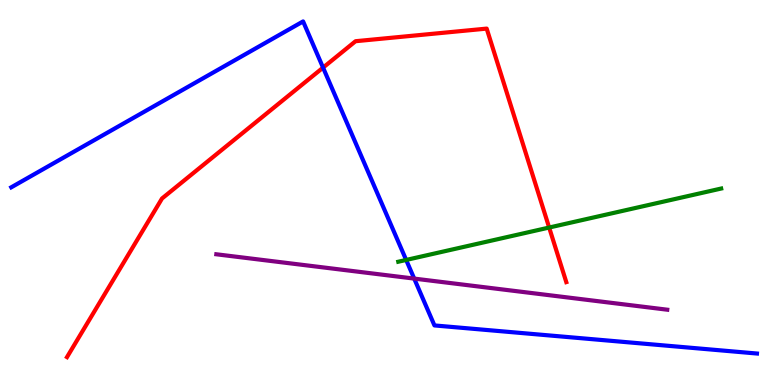[{'lines': ['blue', 'red'], 'intersections': [{'x': 4.17, 'y': 8.24}]}, {'lines': ['green', 'red'], 'intersections': [{'x': 7.09, 'y': 4.09}]}, {'lines': ['purple', 'red'], 'intersections': []}, {'lines': ['blue', 'green'], 'intersections': [{'x': 5.24, 'y': 3.25}]}, {'lines': ['blue', 'purple'], 'intersections': [{'x': 5.34, 'y': 2.76}]}, {'lines': ['green', 'purple'], 'intersections': []}]